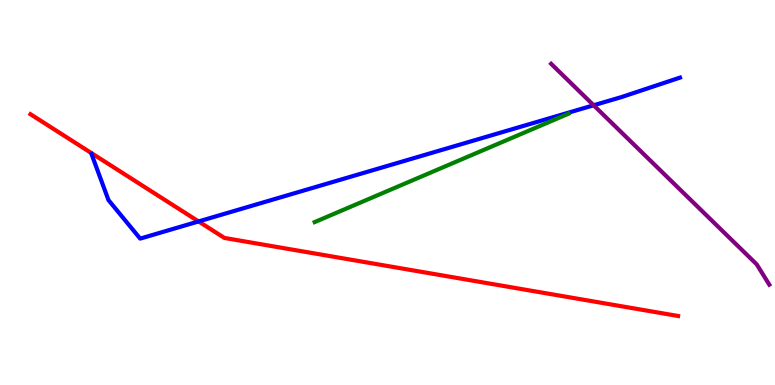[{'lines': ['blue', 'red'], 'intersections': [{'x': 2.56, 'y': 4.25}]}, {'lines': ['green', 'red'], 'intersections': []}, {'lines': ['purple', 'red'], 'intersections': []}, {'lines': ['blue', 'green'], 'intersections': []}, {'lines': ['blue', 'purple'], 'intersections': [{'x': 7.66, 'y': 7.27}]}, {'lines': ['green', 'purple'], 'intersections': []}]